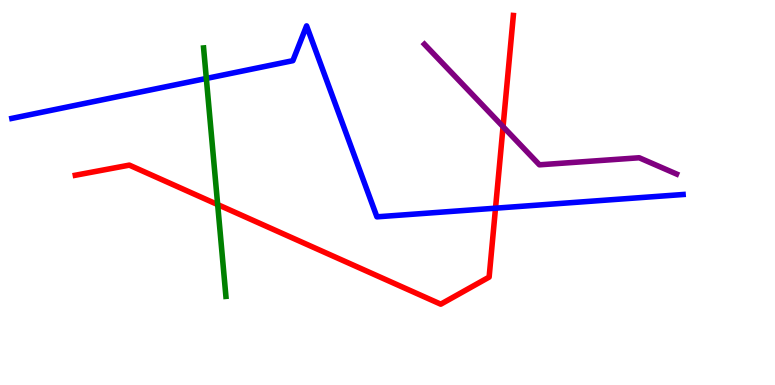[{'lines': ['blue', 'red'], 'intersections': [{'x': 6.39, 'y': 4.59}]}, {'lines': ['green', 'red'], 'intersections': [{'x': 2.81, 'y': 4.69}]}, {'lines': ['purple', 'red'], 'intersections': [{'x': 6.49, 'y': 6.71}]}, {'lines': ['blue', 'green'], 'intersections': [{'x': 2.66, 'y': 7.96}]}, {'lines': ['blue', 'purple'], 'intersections': []}, {'lines': ['green', 'purple'], 'intersections': []}]